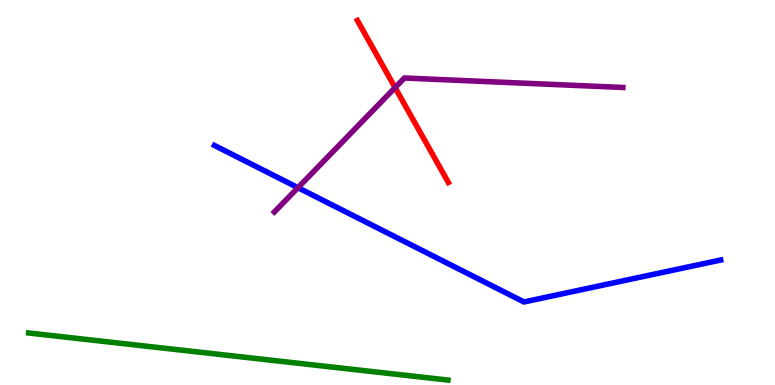[{'lines': ['blue', 'red'], 'intersections': []}, {'lines': ['green', 'red'], 'intersections': []}, {'lines': ['purple', 'red'], 'intersections': [{'x': 5.1, 'y': 7.72}]}, {'lines': ['blue', 'green'], 'intersections': []}, {'lines': ['blue', 'purple'], 'intersections': [{'x': 3.84, 'y': 5.13}]}, {'lines': ['green', 'purple'], 'intersections': []}]